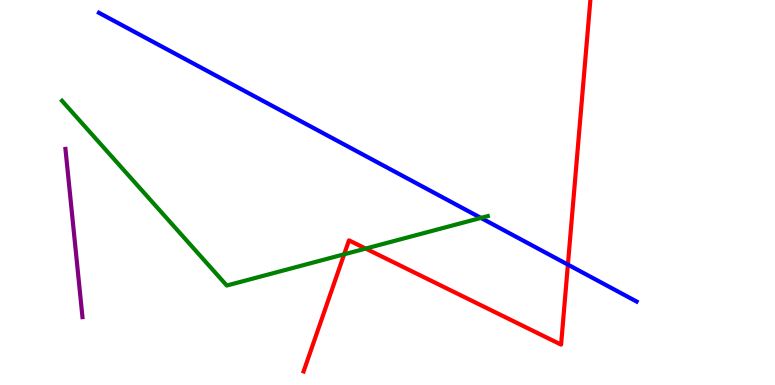[{'lines': ['blue', 'red'], 'intersections': [{'x': 7.33, 'y': 3.13}]}, {'lines': ['green', 'red'], 'intersections': [{'x': 4.44, 'y': 3.39}, {'x': 4.72, 'y': 3.54}]}, {'lines': ['purple', 'red'], 'intersections': []}, {'lines': ['blue', 'green'], 'intersections': [{'x': 6.21, 'y': 4.34}]}, {'lines': ['blue', 'purple'], 'intersections': []}, {'lines': ['green', 'purple'], 'intersections': []}]